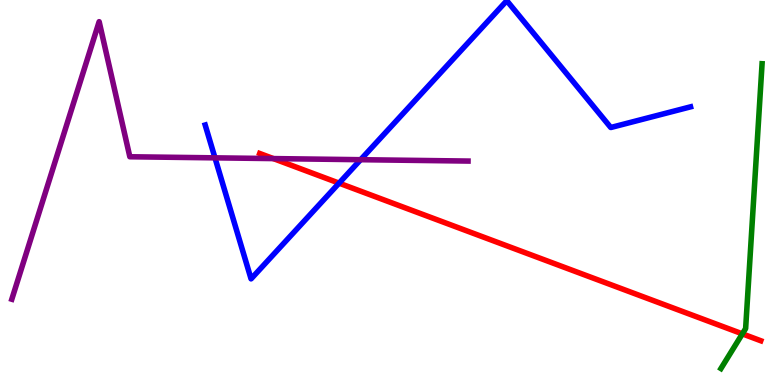[{'lines': ['blue', 'red'], 'intersections': [{'x': 4.38, 'y': 5.24}]}, {'lines': ['green', 'red'], 'intersections': [{'x': 9.58, 'y': 1.33}]}, {'lines': ['purple', 'red'], 'intersections': [{'x': 3.53, 'y': 5.88}]}, {'lines': ['blue', 'green'], 'intersections': []}, {'lines': ['blue', 'purple'], 'intersections': [{'x': 2.77, 'y': 5.9}, {'x': 4.65, 'y': 5.85}]}, {'lines': ['green', 'purple'], 'intersections': []}]